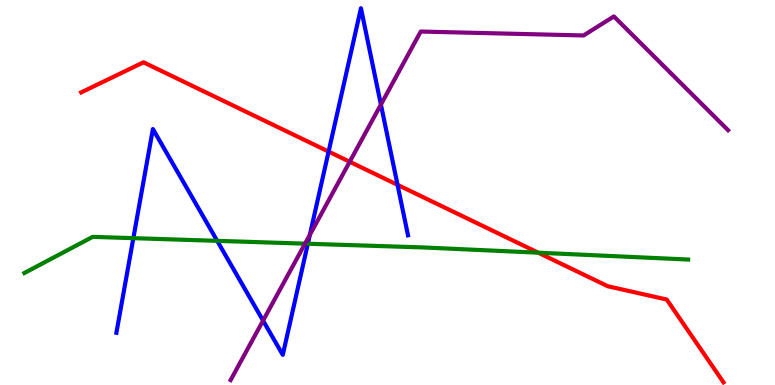[{'lines': ['blue', 'red'], 'intersections': [{'x': 4.24, 'y': 6.06}, {'x': 5.13, 'y': 5.2}]}, {'lines': ['green', 'red'], 'intersections': [{'x': 6.94, 'y': 3.44}]}, {'lines': ['purple', 'red'], 'intersections': [{'x': 4.51, 'y': 5.8}]}, {'lines': ['blue', 'green'], 'intersections': [{'x': 1.72, 'y': 3.81}, {'x': 2.8, 'y': 3.74}, {'x': 3.97, 'y': 3.67}]}, {'lines': ['blue', 'purple'], 'intersections': [{'x': 3.39, 'y': 1.67}, {'x': 4.0, 'y': 3.9}, {'x': 4.91, 'y': 7.28}]}, {'lines': ['green', 'purple'], 'intersections': [{'x': 3.94, 'y': 3.67}]}]